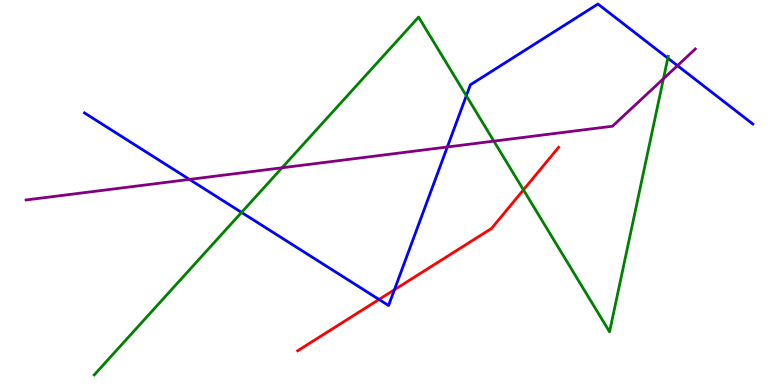[{'lines': ['blue', 'red'], 'intersections': [{'x': 4.89, 'y': 2.22}, {'x': 5.09, 'y': 2.47}]}, {'lines': ['green', 'red'], 'intersections': [{'x': 6.75, 'y': 5.07}]}, {'lines': ['purple', 'red'], 'intersections': []}, {'lines': ['blue', 'green'], 'intersections': [{'x': 3.12, 'y': 4.48}, {'x': 6.02, 'y': 7.51}, {'x': 8.62, 'y': 8.49}]}, {'lines': ['blue', 'purple'], 'intersections': [{'x': 2.44, 'y': 5.34}, {'x': 5.77, 'y': 6.18}, {'x': 8.74, 'y': 8.3}]}, {'lines': ['green', 'purple'], 'intersections': [{'x': 3.64, 'y': 5.64}, {'x': 6.37, 'y': 6.33}, {'x': 8.56, 'y': 7.96}]}]